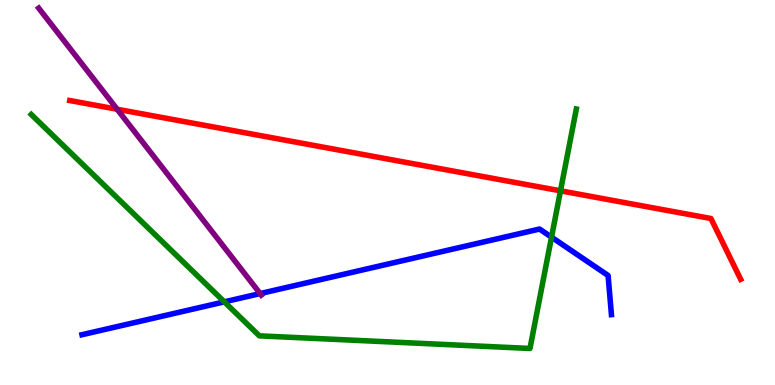[{'lines': ['blue', 'red'], 'intersections': []}, {'lines': ['green', 'red'], 'intersections': [{'x': 7.23, 'y': 5.04}]}, {'lines': ['purple', 'red'], 'intersections': [{'x': 1.51, 'y': 7.16}]}, {'lines': ['blue', 'green'], 'intersections': [{'x': 2.89, 'y': 2.16}, {'x': 7.12, 'y': 3.84}]}, {'lines': ['blue', 'purple'], 'intersections': [{'x': 3.36, 'y': 2.37}]}, {'lines': ['green', 'purple'], 'intersections': []}]